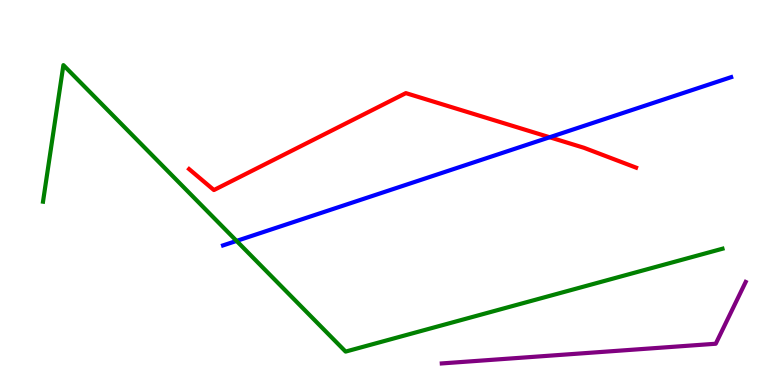[{'lines': ['blue', 'red'], 'intersections': [{'x': 7.09, 'y': 6.43}]}, {'lines': ['green', 'red'], 'intersections': []}, {'lines': ['purple', 'red'], 'intersections': []}, {'lines': ['blue', 'green'], 'intersections': [{'x': 3.05, 'y': 3.74}]}, {'lines': ['blue', 'purple'], 'intersections': []}, {'lines': ['green', 'purple'], 'intersections': []}]